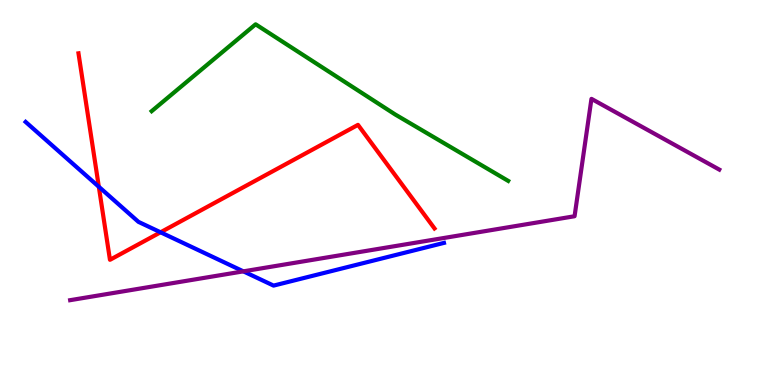[{'lines': ['blue', 'red'], 'intersections': [{'x': 1.28, 'y': 5.15}, {'x': 2.07, 'y': 3.97}]}, {'lines': ['green', 'red'], 'intersections': []}, {'lines': ['purple', 'red'], 'intersections': []}, {'lines': ['blue', 'green'], 'intersections': []}, {'lines': ['blue', 'purple'], 'intersections': [{'x': 3.14, 'y': 2.95}]}, {'lines': ['green', 'purple'], 'intersections': []}]